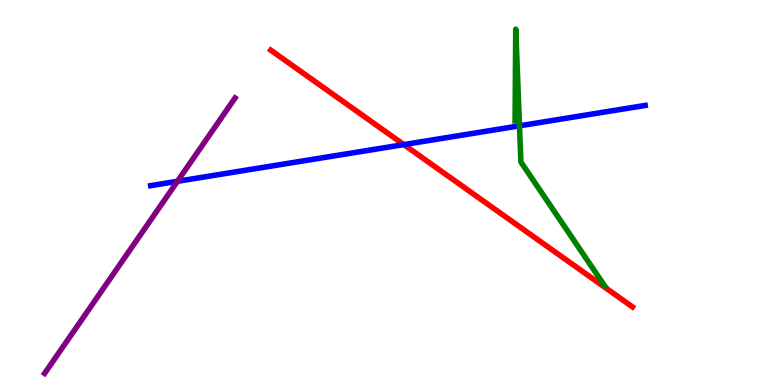[{'lines': ['blue', 'red'], 'intersections': [{'x': 5.21, 'y': 6.24}]}, {'lines': ['green', 'red'], 'intersections': []}, {'lines': ['purple', 'red'], 'intersections': []}, {'lines': ['blue', 'green'], 'intersections': [{'x': 6.7, 'y': 6.73}]}, {'lines': ['blue', 'purple'], 'intersections': [{'x': 2.29, 'y': 5.29}]}, {'lines': ['green', 'purple'], 'intersections': []}]